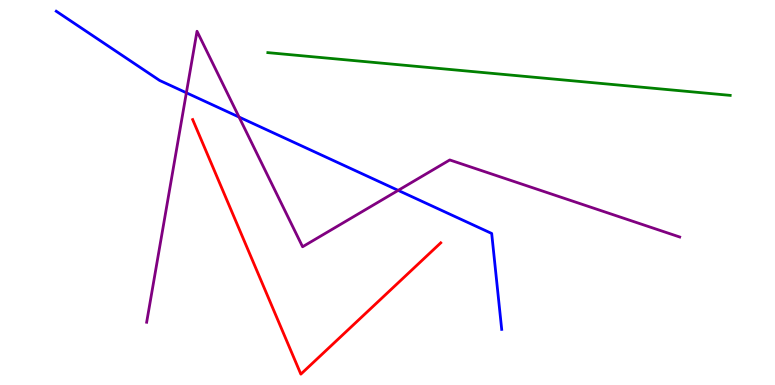[{'lines': ['blue', 'red'], 'intersections': []}, {'lines': ['green', 'red'], 'intersections': []}, {'lines': ['purple', 'red'], 'intersections': []}, {'lines': ['blue', 'green'], 'intersections': []}, {'lines': ['blue', 'purple'], 'intersections': [{'x': 2.4, 'y': 7.59}, {'x': 3.08, 'y': 6.96}, {'x': 5.14, 'y': 5.06}]}, {'lines': ['green', 'purple'], 'intersections': []}]